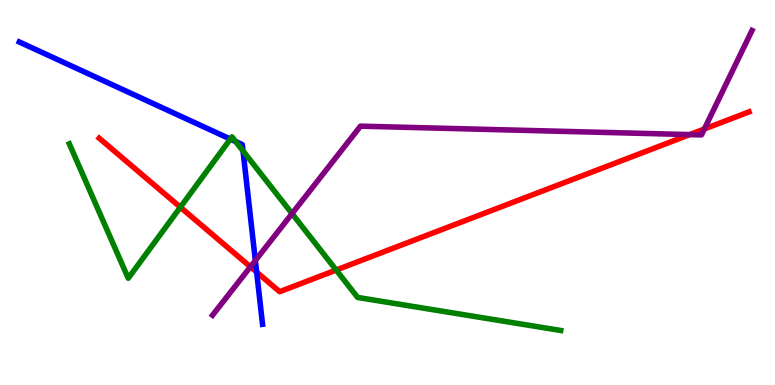[{'lines': ['blue', 'red'], 'intersections': [{'x': 3.31, 'y': 2.93}]}, {'lines': ['green', 'red'], 'intersections': [{'x': 2.33, 'y': 4.62}, {'x': 4.34, 'y': 2.99}]}, {'lines': ['purple', 'red'], 'intersections': [{'x': 3.23, 'y': 3.07}, {'x': 8.9, 'y': 6.5}, {'x': 9.09, 'y': 6.65}]}, {'lines': ['blue', 'green'], 'intersections': [{'x': 2.97, 'y': 6.39}, {'x': 3.04, 'y': 6.32}, {'x': 3.14, 'y': 6.08}]}, {'lines': ['blue', 'purple'], 'intersections': [{'x': 3.29, 'y': 3.23}]}, {'lines': ['green', 'purple'], 'intersections': [{'x': 3.77, 'y': 4.45}]}]